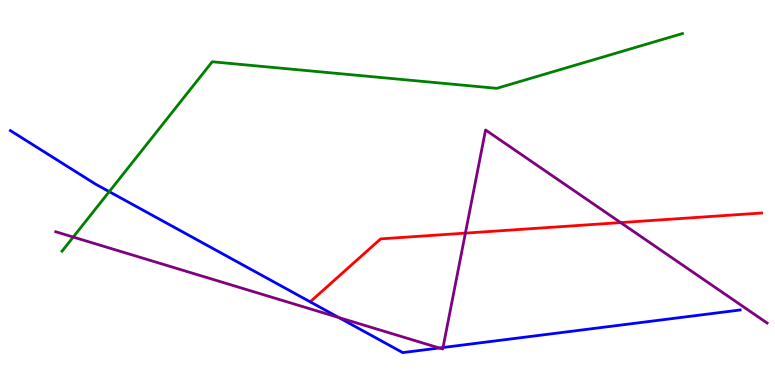[{'lines': ['blue', 'red'], 'intersections': []}, {'lines': ['green', 'red'], 'intersections': []}, {'lines': ['purple', 'red'], 'intersections': [{'x': 6.01, 'y': 3.94}, {'x': 8.01, 'y': 4.22}]}, {'lines': ['blue', 'green'], 'intersections': [{'x': 1.41, 'y': 5.02}]}, {'lines': ['blue', 'purple'], 'intersections': [{'x': 4.37, 'y': 1.75}, {'x': 5.67, 'y': 0.962}, {'x': 5.72, 'y': 0.974}]}, {'lines': ['green', 'purple'], 'intersections': [{'x': 0.945, 'y': 3.84}]}]